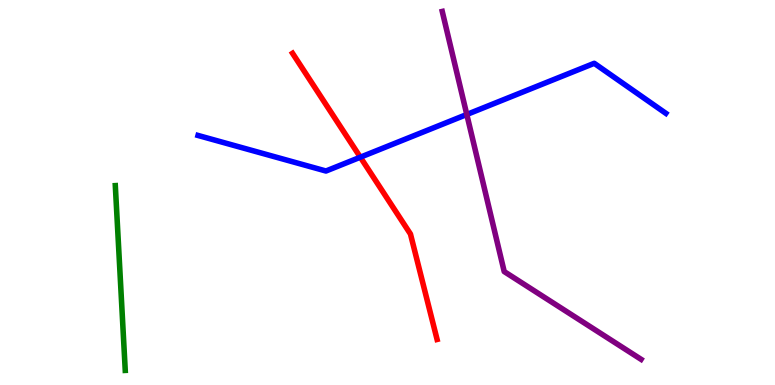[{'lines': ['blue', 'red'], 'intersections': [{'x': 4.65, 'y': 5.92}]}, {'lines': ['green', 'red'], 'intersections': []}, {'lines': ['purple', 'red'], 'intersections': []}, {'lines': ['blue', 'green'], 'intersections': []}, {'lines': ['blue', 'purple'], 'intersections': [{'x': 6.02, 'y': 7.03}]}, {'lines': ['green', 'purple'], 'intersections': []}]